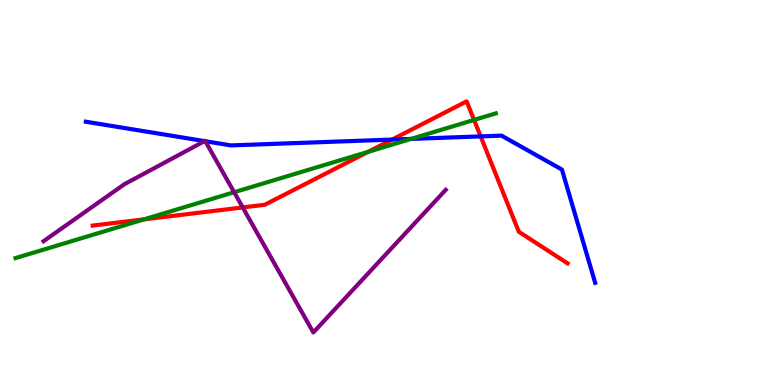[{'lines': ['blue', 'red'], 'intersections': [{'x': 5.06, 'y': 6.37}, {'x': 6.2, 'y': 6.46}]}, {'lines': ['green', 'red'], 'intersections': [{'x': 1.86, 'y': 4.3}, {'x': 4.75, 'y': 6.06}, {'x': 6.12, 'y': 6.88}]}, {'lines': ['purple', 'red'], 'intersections': [{'x': 3.13, 'y': 4.61}]}, {'lines': ['blue', 'green'], 'intersections': [{'x': 5.3, 'y': 6.39}]}, {'lines': ['blue', 'purple'], 'intersections': [{'x': 2.64, 'y': 6.33}, {'x': 2.65, 'y': 6.33}]}, {'lines': ['green', 'purple'], 'intersections': [{'x': 3.02, 'y': 5.01}]}]